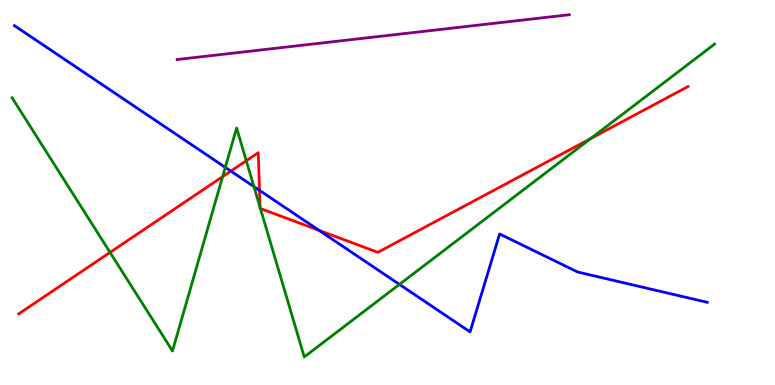[{'lines': ['blue', 'red'], 'intersections': [{'x': 2.98, 'y': 5.56}, {'x': 3.35, 'y': 5.06}, {'x': 4.12, 'y': 4.01}]}, {'lines': ['green', 'red'], 'intersections': [{'x': 1.42, 'y': 3.44}, {'x': 2.87, 'y': 5.41}, {'x': 3.18, 'y': 5.83}, {'x': 3.36, 'y': 4.61}, {'x': 3.36, 'y': 4.58}, {'x': 7.62, 'y': 6.4}]}, {'lines': ['purple', 'red'], 'intersections': []}, {'lines': ['blue', 'green'], 'intersections': [{'x': 2.91, 'y': 5.65}, {'x': 3.28, 'y': 5.15}, {'x': 5.15, 'y': 2.61}]}, {'lines': ['blue', 'purple'], 'intersections': []}, {'lines': ['green', 'purple'], 'intersections': []}]